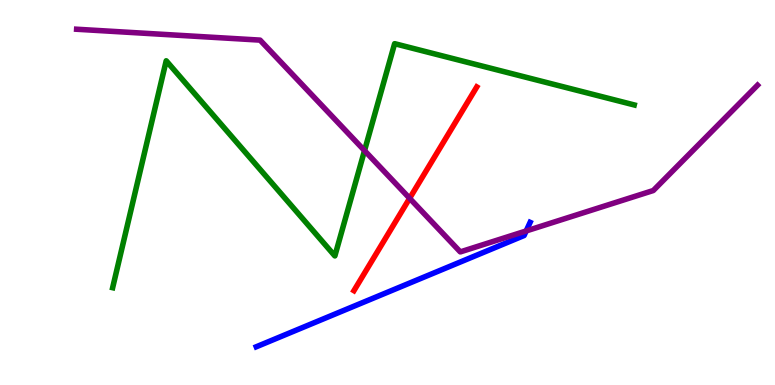[{'lines': ['blue', 'red'], 'intersections': []}, {'lines': ['green', 'red'], 'intersections': []}, {'lines': ['purple', 'red'], 'intersections': [{'x': 5.29, 'y': 4.85}]}, {'lines': ['blue', 'green'], 'intersections': []}, {'lines': ['blue', 'purple'], 'intersections': [{'x': 6.79, 'y': 4.0}]}, {'lines': ['green', 'purple'], 'intersections': [{'x': 4.7, 'y': 6.09}]}]